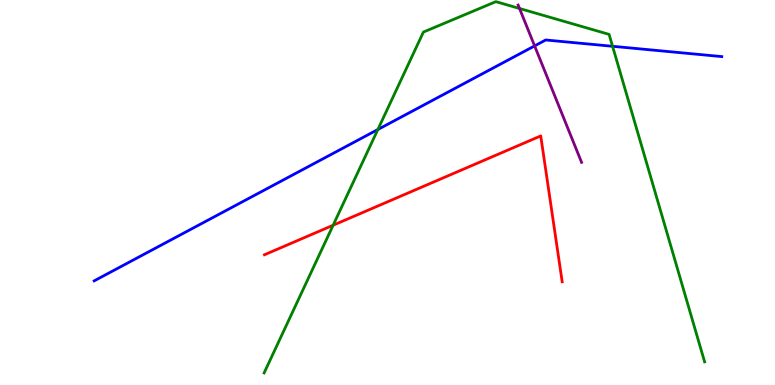[{'lines': ['blue', 'red'], 'intersections': []}, {'lines': ['green', 'red'], 'intersections': [{'x': 4.3, 'y': 4.15}]}, {'lines': ['purple', 'red'], 'intersections': []}, {'lines': ['blue', 'green'], 'intersections': [{'x': 4.88, 'y': 6.64}, {'x': 7.9, 'y': 8.8}]}, {'lines': ['blue', 'purple'], 'intersections': [{'x': 6.9, 'y': 8.81}]}, {'lines': ['green', 'purple'], 'intersections': [{'x': 6.7, 'y': 9.78}]}]